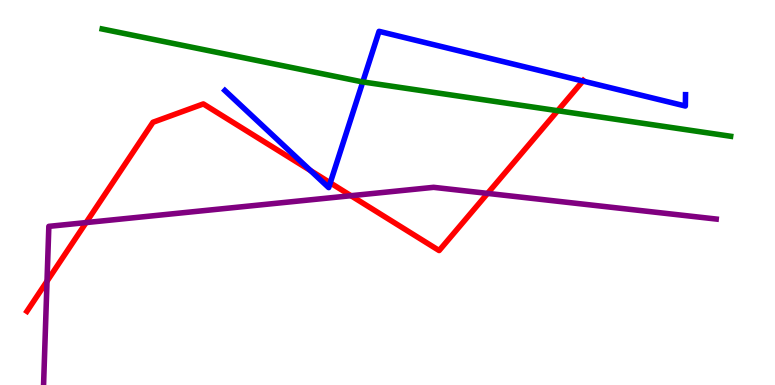[{'lines': ['blue', 'red'], 'intersections': [{'x': 4.01, 'y': 5.57}, {'x': 4.26, 'y': 5.25}, {'x': 7.52, 'y': 7.9}]}, {'lines': ['green', 'red'], 'intersections': [{'x': 7.2, 'y': 7.12}]}, {'lines': ['purple', 'red'], 'intersections': [{'x': 0.607, 'y': 2.7}, {'x': 1.11, 'y': 4.22}, {'x': 4.53, 'y': 4.92}, {'x': 6.29, 'y': 4.98}]}, {'lines': ['blue', 'green'], 'intersections': [{'x': 4.68, 'y': 7.87}]}, {'lines': ['blue', 'purple'], 'intersections': []}, {'lines': ['green', 'purple'], 'intersections': []}]